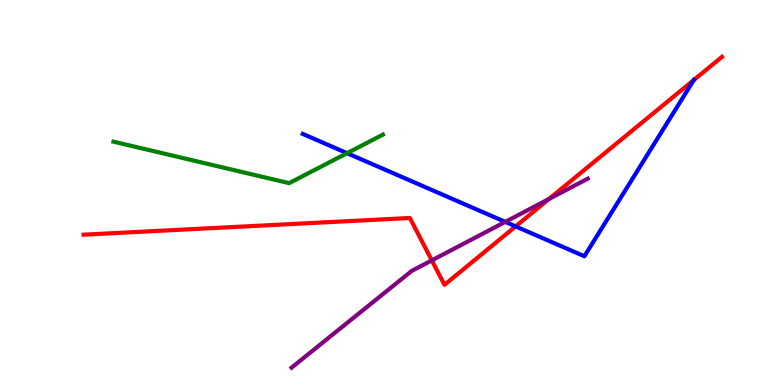[{'lines': ['blue', 'red'], 'intersections': [{'x': 6.65, 'y': 4.12}, {'x': 8.95, 'y': 7.92}]}, {'lines': ['green', 'red'], 'intersections': []}, {'lines': ['purple', 'red'], 'intersections': [{'x': 5.57, 'y': 3.24}, {'x': 7.08, 'y': 4.83}]}, {'lines': ['blue', 'green'], 'intersections': [{'x': 4.48, 'y': 6.02}]}, {'lines': ['blue', 'purple'], 'intersections': [{'x': 6.52, 'y': 4.24}]}, {'lines': ['green', 'purple'], 'intersections': []}]